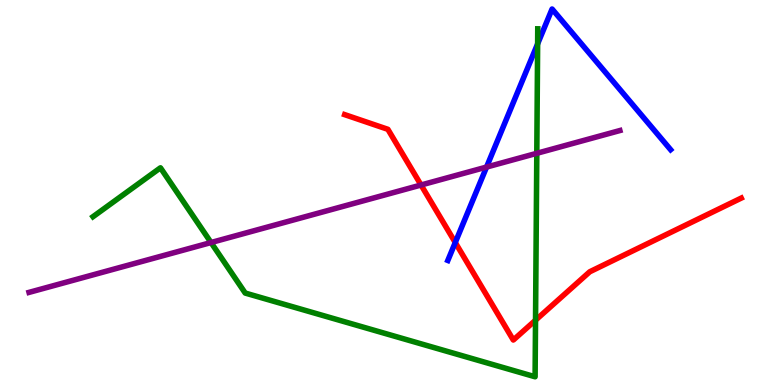[{'lines': ['blue', 'red'], 'intersections': [{'x': 5.87, 'y': 3.7}]}, {'lines': ['green', 'red'], 'intersections': [{'x': 6.91, 'y': 1.68}]}, {'lines': ['purple', 'red'], 'intersections': [{'x': 5.43, 'y': 5.19}]}, {'lines': ['blue', 'green'], 'intersections': [{'x': 6.94, 'y': 8.86}]}, {'lines': ['blue', 'purple'], 'intersections': [{'x': 6.28, 'y': 5.66}]}, {'lines': ['green', 'purple'], 'intersections': [{'x': 2.72, 'y': 3.7}, {'x': 6.93, 'y': 6.02}]}]